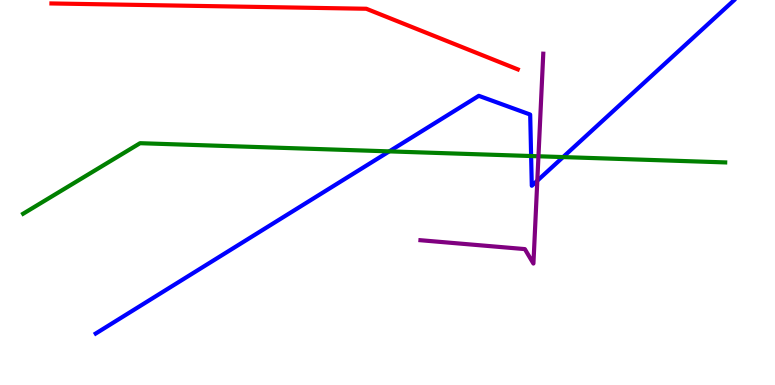[{'lines': ['blue', 'red'], 'intersections': []}, {'lines': ['green', 'red'], 'intersections': []}, {'lines': ['purple', 'red'], 'intersections': []}, {'lines': ['blue', 'green'], 'intersections': [{'x': 5.02, 'y': 6.07}, {'x': 6.85, 'y': 5.95}, {'x': 7.27, 'y': 5.92}]}, {'lines': ['blue', 'purple'], 'intersections': [{'x': 6.93, 'y': 5.31}]}, {'lines': ['green', 'purple'], 'intersections': [{'x': 6.95, 'y': 5.94}]}]